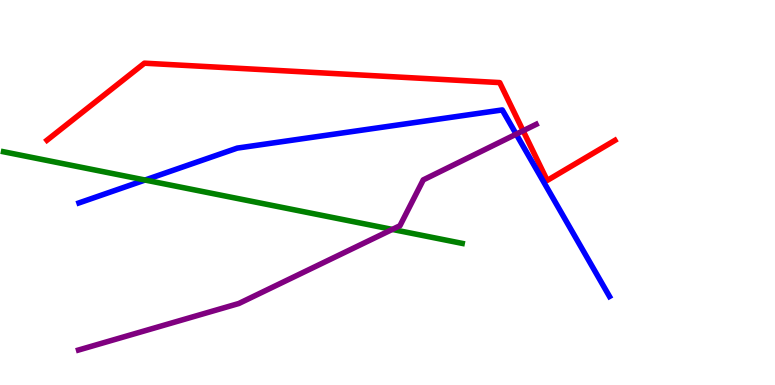[{'lines': ['blue', 'red'], 'intersections': []}, {'lines': ['green', 'red'], 'intersections': []}, {'lines': ['purple', 'red'], 'intersections': [{'x': 6.75, 'y': 6.6}]}, {'lines': ['blue', 'green'], 'intersections': [{'x': 1.87, 'y': 5.32}]}, {'lines': ['blue', 'purple'], 'intersections': [{'x': 6.66, 'y': 6.52}]}, {'lines': ['green', 'purple'], 'intersections': [{'x': 5.06, 'y': 4.04}]}]